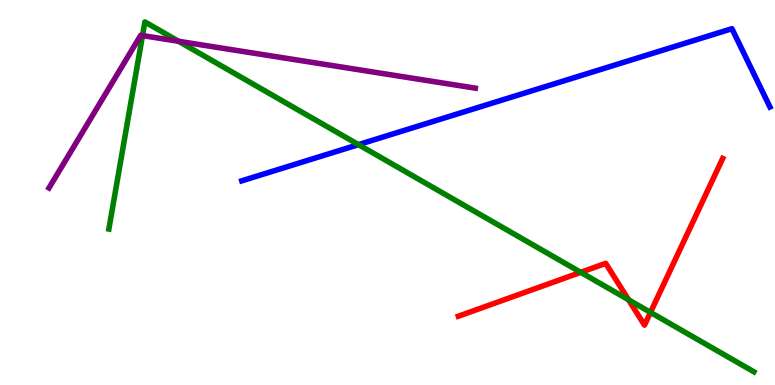[{'lines': ['blue', 'red'], 'intersections': []}, {'lines': ['green', 'red'], 'intersections': [{'x': 7.49, 'y': 2.93}, {'x': 8.11, 'y': 2.21}, {'x': 8.39, 'y': 1.89}]}, {'lines': ['purple', 'red'], 'intersections': []}, {'lines': ['blue', 'green'], 'intersections': [{'x': 4.63, 'y': 6.24}]}, {'lines': ['blue', 'purple'], 'intersections': []}, {'lines': ['green', 'purple'], 'intersections': [{'x': 1.84, 'y': 9.08}, {'x': 2.3, 'y': 8.93}]}]